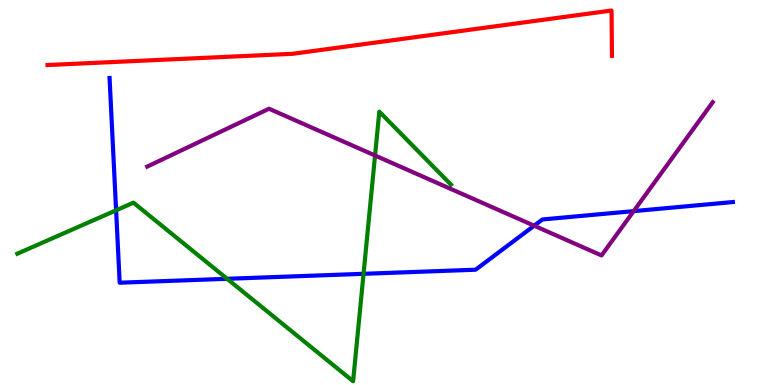[{'lines': ['blue', 'red'], 'intersections': []}, {'lines': ['green', 'red'], 'intersections': []}, {'lines': ['purple', 'red'], 'intersections': []}, {'lines': ['blue', 'green'], 'intersections': [{'x': 1.5, 'y': 4.54}, {'x': 2.93, 'y': 2.76}, {'x': 4.69, 'y': 2.89}]}, {'lines': ['blue', 'purple'], 'intersections': [{'x': 6.89, 'y': 4.14}, {'x': 8.18, 'y': 4.52}]}, {'lines': ['green', 'purple'], 'intersections': [{'x': 4.84, 'y': 5.96}]}]